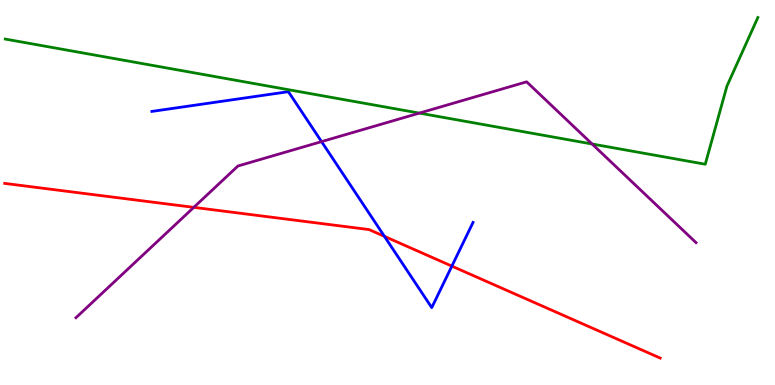[{'lines': ['blue', 'red'], 'intersections': [{'x': 4.96, 'y': 3.86}, {'x': 5.83, 'y': 3.09}]}, {'lines': ['green', 'red'], 'intersections': []}, {'lines': ['purple', 'red'], 'intersections': [{'x': 2.5, 'y': 4.61}]}, {'lines': ['blue', 'green'], 'intersections': []}, {'lines': ['blue', 'purple'], 'intersections': [{'x': 4.15, 'y': 6.32}]}, {'lines': ['green', 'purple'], 'intersections': [{'x': 5.41, 'y': 7.06}, {'x': 7.64, 'y': 6.26}]}]